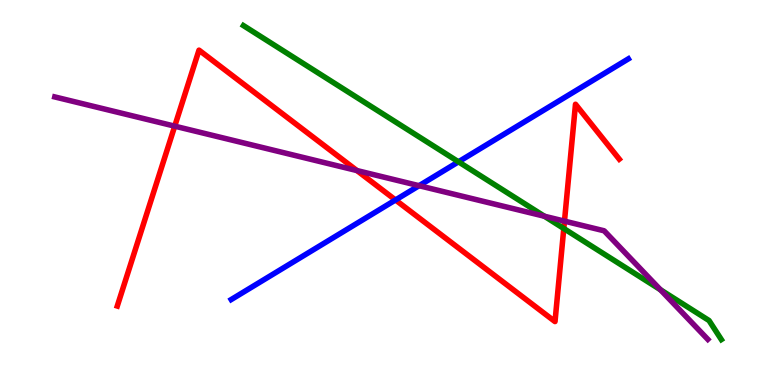[{'lines': ['blue', 'red'], 'intersections': [{'x': 5.1, 'y': 4.81}]}, {'lines': ['green', 'red'], 'intersections': [{'x': 7.27, 'y': 4.06}]}, {'lines': ['purple', 'red'], 'intersections': [{'x': 2.25, 'y': 6.72}, {'x': 4.61, 'y': 5.57}, {'x': 7.28, 'y': 4.26}]}, {'lines': ['blue', 'green'], 'intersections': [{'x': 5.92, 'y': 5.8}]}, {'lines': ['blue', 'purple'], 'intersections': [{'x': 5.41, 'y': 5.18}]}, {'lines': ['green', 'purple'], 'intersections': [{'x': 7.02, 'y': 4.38}, {'x': 8.52, 'y': 2.47}]}]